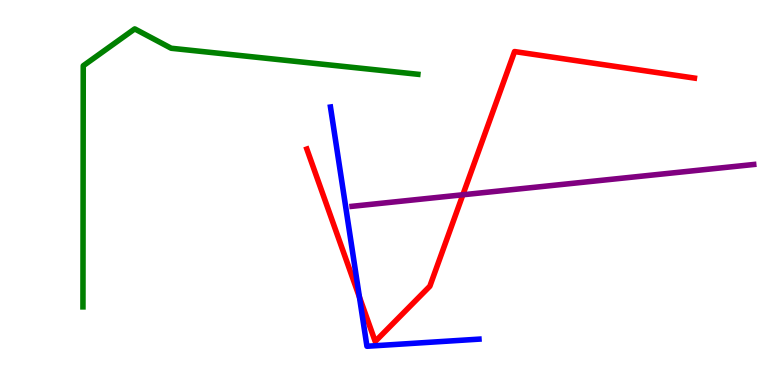[{'lines': ['blue', 'red'], 'intersections': [{'x': 4.64, 'y': 2.28}]}, {'lines': ['green', 'red'], 'intersections': []}, {'lines': ['purple', 'red'], 'intersections': [{'x': 5.97, 'y': 4.94}]}, {'lines': ['blue', 'green'], 'intersections': []}, {'lines': ['blue', 'purple'], 'intersections': []}, {'lines': ['green', 'purple'], 'intersections': []}]